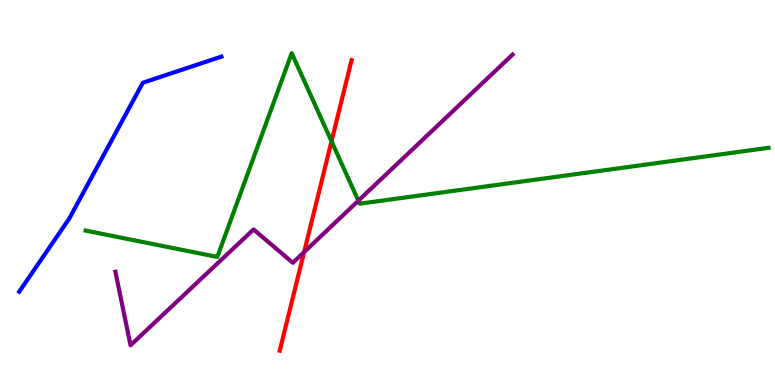[{'lines': ['blue', 'red'], 'intersections': []}, {'lines': ['green', 'red'], 'intersections': [{'x': 4.28, 'y': 6.33}]}, {'lines': ['purple', 'red'], 'intersections': [{'x': 3.92, 'y': 3.45}]}, {'lines': ['blue', 'green'], 'intersections': []}, {'lines': ['blue', 'purple'], 'intersections': []}, {'lines': ['green', 'purple'], 'intersections': [{'x': 4.62, 'y': 4.79}]}]